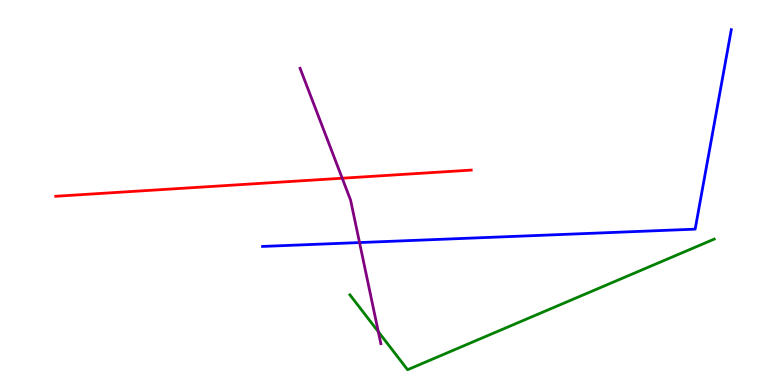[{'lines': ['blue', 'red'], 'intersections': []}, {'lines': ['green', 'red'], 'intersections': []}, {'lines': ['purple', 'red'], 'intersections': [{'x': 4.42, 'y': 5.37}]}, {'lines': ['blue', 'green'], 'intersections': []}, {'lines': ['blue', 'purple'], 'intersections': [{'x': 4.64, 'y': 3.7}]}, {'lines': ['green', 'purple'], 'intersections': [{'x': 4.88, 'y': 1.38}]}]